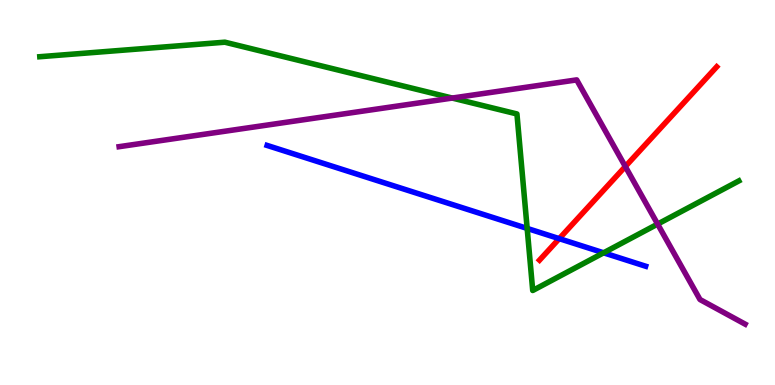[{'lines': ['blue', 'red'], 'intersections': [{'x': 7.22, 'y': 3.8}]}, {'lines': ['green', 'red'], 'intersections': []}, {'lines': ['purple', 'red'], 'intersections': [{'x': 8.07, 'y': 5.67}]}, {'lines': ['blue', 'green'], 'intersections': [{'x': 6.8, 'y': 4.07}, {'x': 7.79, 'y': 3.43}]}, {'lines': ['blue', 'purple'], 'intersections': []}, {'lines': ['green', 'purple'], 'intersections': [{'x': 5.84, 'y': 7.45}, {'x': 8.49, 'y': 4.18}]}]